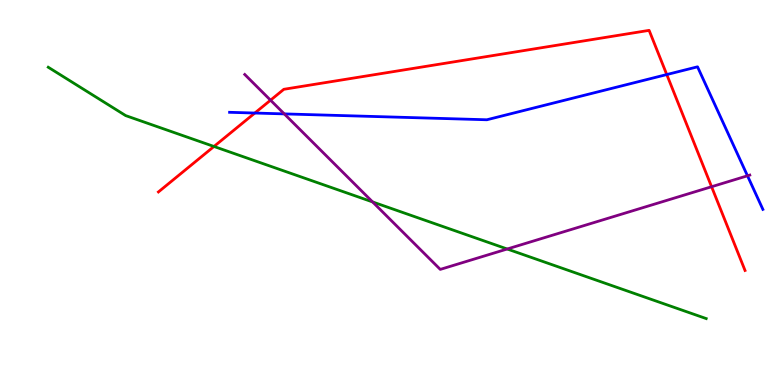[{'lines': ['blue', 'red'], 'intersections': [{'x': 3.29, 'y': 7.06}, {'x': 8.6, 'y': 8.06}]}, {'lines': ['green', 'red'], 'intersections': [{'x': 2.76, 'y': 6.2}]}, {'lines': ['purple', 'red'], 'intersections': [{'x': 3.49, 'y': 7.4}, {'x': 9.18, 'y': 5.15}]}, {'lines': ['blue', 'green'], 'intersections': []}, {'lines': ['blue', 'purple'], 'intersections': [{'x': 3.67, 'y': 7.04}, {'x': 9.64, 'y': 5.43}]}, {'lines': ['green', 'purple'], 'intersections': [{'x': 4.81, 'y': 4.75}, {'x': 6.54, 'y': 3.53}]}]